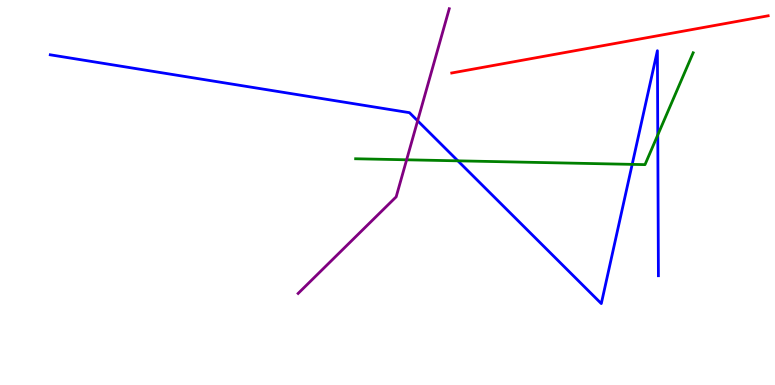[{'lines': ['blue', 'red'], 'intersections': []}, {'lines': ['green', 'red'], 'intersections': []}, {'lines': ['purple', 'red'], 'intersections': []}, {'lines': ['blue', 'green'], 'intersections': [{'x': 5.91, 'y': 5.82}, {'x': 8.16, 'y': 5.73}, {'x': 8.49, 'y': 6.49}]}, {'lines': ['blue', 'purple'], 'intersections': [{'x': 5.39, 'y': 6.86}]}, {'lines': ['green', 'purple'], 'intersections': [{'x': 5.25, 'y': 5.85}]}]